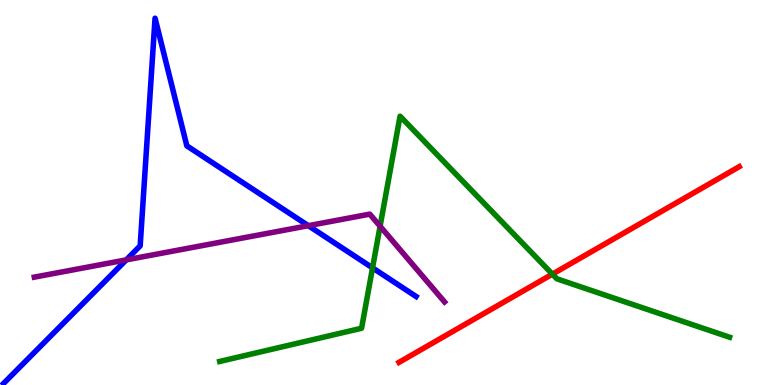[{'lines': ['blue', 'red'], 'intersections': []}, {'lines': ['green', 'red'], 'intersections': [{'x': 7.13, 'y': 2.88}]}, {'lines': ['purple', 'red'], 'intersections': []}, {'lines': ['blue', 'green'], 'intersections': [{'x': 4.81, 'y': 3.04}]}, {'lines': ['blue', 'purple'], 'intersections': [{'x': 1.63, 'y': 3.25}, {'x': 3.98, 'y': 4.14}]}, {'lines': ['green', 'purple'], 'intersections': [{'x': 4.9, 'y': 4.12}]}]